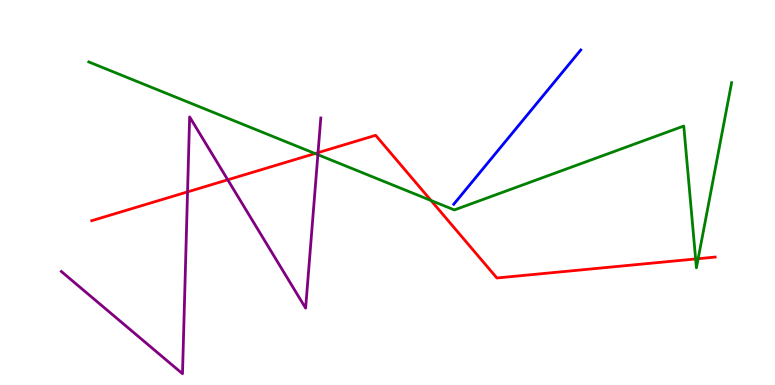[{'lines': ['blue', 'red'], 'intersections': []}, {'lines': ['green', 'red'], 'intersections': [{'x': 4.07, 'y': 6.01}, {'x': 5.56, 'y': 4.79}, {'x': 8.98, 'y': 3.27}, {'x': 9.01, 'y': 3.28}]}, {'lines': ['purple', 'red'], 'intersections': [{'x': 2.42, 'y': 5.02}, {'x': 2.94, 'y': 5.33}, {'x': 4.1, 'y': 6.04}]}, {'lines': ['blue', 'green'], 'intersections': []}, {'lines': ['blue', 'purple'], 'intersections': []}, {'lines': ['green', 'purple'], 'intersections': [{'x': 4.1, 'y': 5.98}]}]